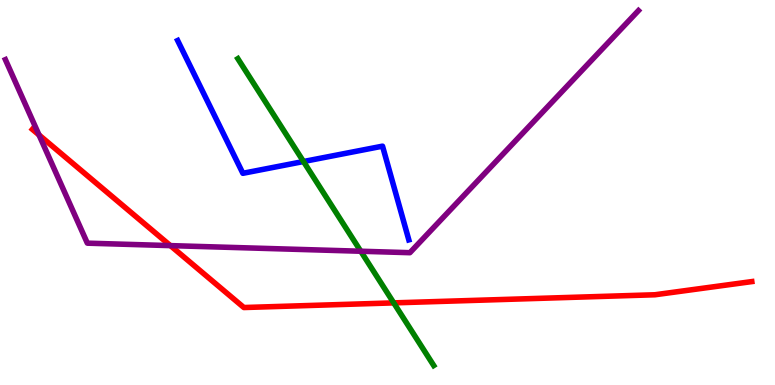[{'lines': ['blue', 'red'], 'intersections': []}, {'lines': ['green', 'red'], 'intersections': [{'x': 5.08, 'y': 2.13}]}, {'lines': ['purple', 'red'], 'intersections': [{'x': 0.504, 'y': 6.49}, {'x': 2.2, 'y': 3.62}]}, {'lines': ['blue', 'green'], 'intersections': [{'x': 3.92, 'y': 5.8}]}, {'lines': ['blue', 'purple'], 'intersections': []}, {'lines': ['green', 'purple'], 'intersections': [{'x': 4.66, 'y': 3.47}]}]